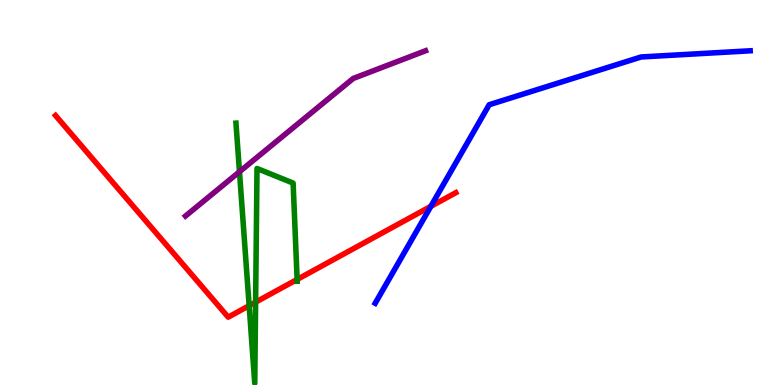[{'lines': ['blue', 'red'], 'intersections': [{'x': 5.56, 'y': 4.64}]}, {'lines': ['green', 'red'], 'intersections': [{'x': 3.21, 'y': 2.06}, {'x': 3.3, 'y': 2.15}, {'x': 3.83, 'y': 2.74}]}, {'lines': ['purple', 'red'], 'intersections': []}, {'lines': ['blue', 'green'], 'intersections': []}, {'lines': ['blue', 'purple'], 'intersections': []}, {'lines': ['green', 'purple'], 'intersections': [{'x': 3.09, 'y': 5.54}]}]